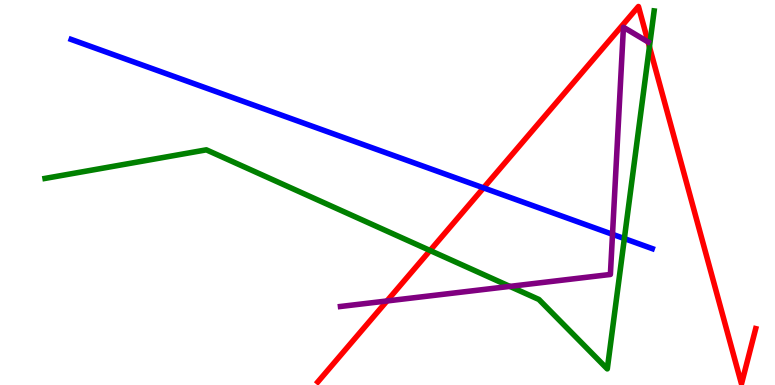[{'lines': ['blue', 'red'], 'intersections': [{'x': 6.24, 'y': 5.12}]}, {'lines': ['green', 'red'], 'intersections': [{'x': 5.55, 'y': 3.49}, {'x': 8.38, 'y': 8.78}]}, {'lines': ['purple', 'red'], 'intersections': [{'x': 4.99, 'y': 2.18}]}, {'lines': ['blue', 'green'], 'intersections': [{'x': 8.06, 'y': 3.8}]}, {'lines': ['blue', 'purple'], 'intersections': [{'x': 7.9, 'y': 3.91}]}, {'lines': ['green', 'purple'], 'intersections': [{'x': 6.58, 'y': 2.56}]}]